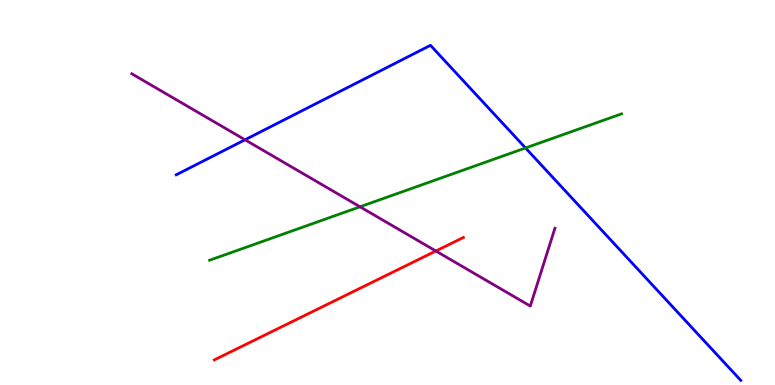[{'lines': ['blue', 'red'], 'intersections': []}, {'lines': ['green', 'red'], 'intersections': []}, {'lines': ['purple', 'red'], 'intersections': [{'x': 5.62, 'y': 3.48}]}, {'lines': ['blue', 'green'], 'intersections': [{'x': 6.78, 'y': 6.16}]}, {'lines': ['blue', 'purple'], 'intersections': [{'x': 3.16, 'y': 6.37}]}, {'lines': ['green', 'purple'], 'intersections': [{'x': 4.65, 'y': 4.63}]}]